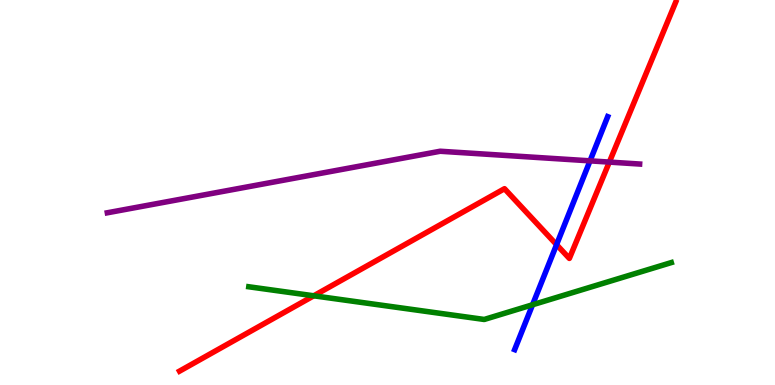[{'lines': ['blue', 'red'], 'intersections': [{'x': 7.18, 'y': 3.65}]}, {'lines': ['green', 'red'], 'intersections': [{'x': 4.05, 'y': 2.32}]}, {'lines': ['purple', 'red'], 'intersections': [{'x': 7.86, 'y': 5.79}]}, {'lines': ['blue', 'green'], 'intersections': [{'x': 6.87, 'y': 2.08}]}, {'lines': ['blue', 'purple'], 'intersections': [{'x': 7.61, 'y': 5.82}]}, {'lines': ['green', 'purple'], 'intersections': []}]